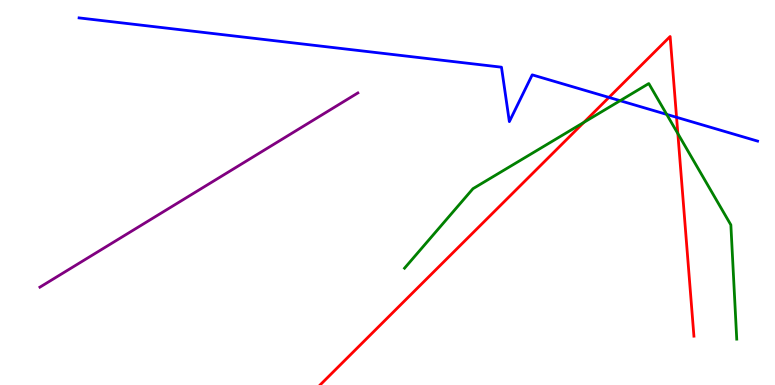[{'lines': ['blue', 'red'], 'intersections': [{'x': 7.86, 'y': 7.47}, {'x': 8.73, 'y': 6.95}]}, {'lines': ['green', 'red'], 'intersections': [{'x': 7.53, 'y': 6.82}, {'x': 8.75, 'y': 6.53}]}, {'lines': ['purple', 'red'], 'intersections': []}, {'lines': ['blue', 'green'], 'intersections': [{'x': 8.0, 'y': 7.38}, {'x': 8.6, 'y': 7.03}]}, {'lines': ['blue', 'purple'], 'intersections': []}, {'lines': ['green', 'purple'], 'intersections': []}]